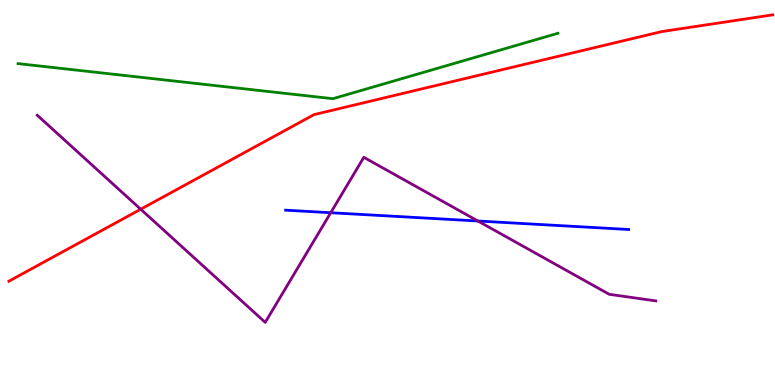[{'lines': ['blue', 'red'], 'intersections': []}, {'lines': ['green', 'red'], 'intersections': []}, {'lines': ['purple', 'red'], 'intersections': [{'x': 1.82, 'y': 4.57}]}, {'lines': ['blue', 'green'], 'intersections': []}, {'lines': ['blue', 'purple'], 'intersections': [{'x': 4.27, 'y': 4.47}, {'x': 6.17, 'y': 4.26}]}, {'lines': ['green', 'purple'], 'intersections': []}]